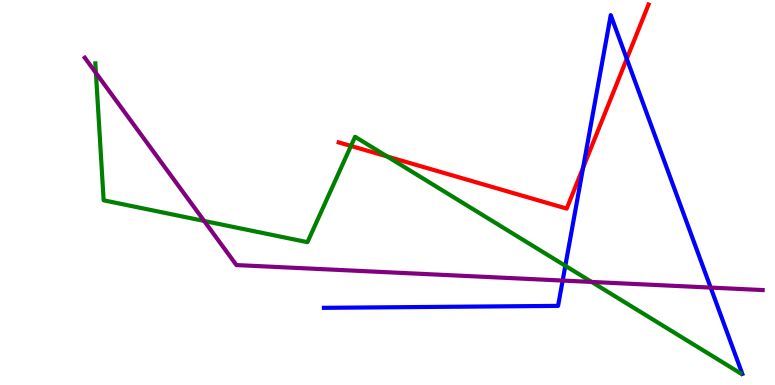[{'lines': ['blue', 'red'], 'intersections': [{'x': 7.52, 'y': 5.64}, {'x': 8.09, 'y': 8.47}]}, {'lines': ['green', 'red'], 'intersections': [{'x': 4.53, 'y': 6.21}, {'x': 5.0, 'y': 5.94}]}, {'lines': ['purple', 'red'], 'intersections': []}, {'lines': ['blue', 'green'], 'intersections': [{'x': 7.29, 'y': 3.1}]}, {'lines': ['blue', 'purple'], 'intersections': [{'x': 7.26, 'y': 2.71}, {'x': 9.17, 'y': 2.53}]}, {'lines': ['green', 'purple'], 'intersections': [{'x': 1.24, 'y': 8.11}, {'x': 2.63, 'y': 4.26}, {'x': 7.63, 'y': 2.68}]}]